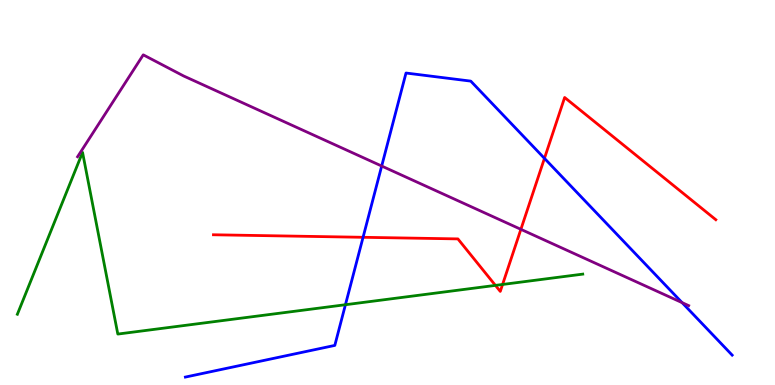[{'lines': ['blue', 'red'], 'intersections': [{'x': 4.68, 'y': 3.84}, {'x': 7.03, 'y': 5.89}]}, {'lines': ['green', 'red'], 'intersections': [{'x': 6.39, 'y': 2.59}, {'x': 6.48, 'y': 2.61}]}, {'lines': ['purple', 'red'], 'intersections': [{'x': 6.72, 'y': 4.04}]}, {'lines': ['blue', 'green'], 'intersections': [{'x': 4.46, 'y': 2.09}]}, {'lines': ['blue', 'purple'], 'intersections': [{'x': 4.93, 'y': 5.69}, {'x': 8.8, 'y': 2.14}]}, {'lines': ['green', 'purple'], 'intersections': []}]